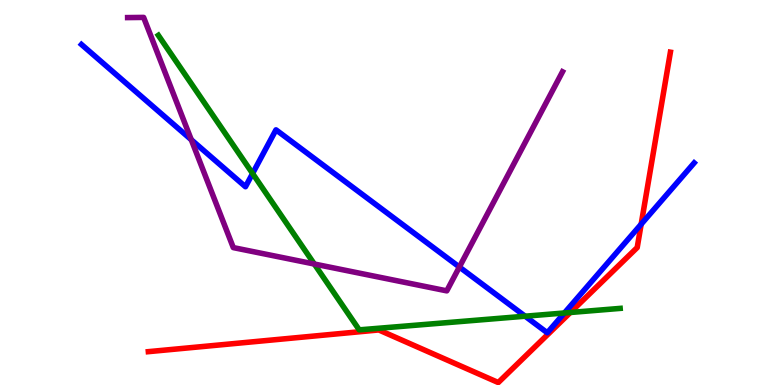[{'lines': ['blue', 'red'], 'intersections': [{'x': 8.27, 'y': 4.18}]}, {'lines': ['green', 'red'], 'intersections': [{'x': 7.36, 'y': 1.88}]}, {'lines': ['purple', 'red'], 'intersections': []}, {'lines': ['blue', 'green'], 'intersections': [{'x': 3.26, 'y': 5.49}, {'x': 6.78, 'y': 1.79}, {'x': 7.28, 'y': 1.87}]}, {'lines': ['blue', 'purple'], 'intersections': [{'x': 2.47, 'y': 6.37}, {'x': 5.93, 'y': 3.06}]}, {'lines': ['green', 'purple'], 'intersections': [{'x': 4.06, 'y': 3.14}]}]